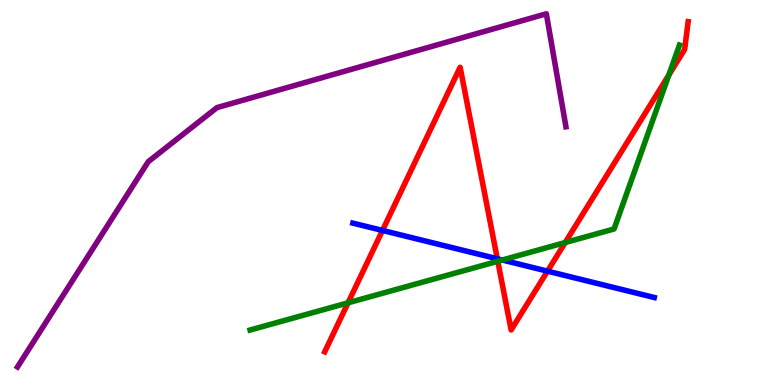[{'lines': ['blue', 'red'], 'intersections': [{'x': 4.94, 'y': 4.01}, {'x': 6.42, 'y': 3.28}, {'x': 7.06, 'y': 2.96}]}, {'lines': ['green', 'red'], 'intersections': [{'x': 4.49, 'y': 2.13}, {'x': 6.42, 'y': 3.21}, {'x': 7.29, 'y': 3.7}, {'x': 8.63, 'y': 8.05}]}, {'lines': ['purple', 'red'], 'intersections': []}, {'lines': ['blue', 'green'], 'intersections': [{'x': 6.48, 'y': 3.25}]}, {'lines': ['blue', 'purple'], 'intersections': []}, {'lines': ['green', 'purple'], 'intersections': []}]